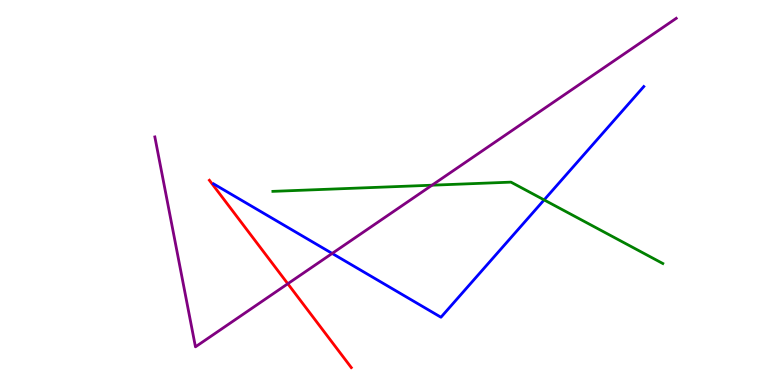[{'lines': ['blue', 'red'], 'intersections': []}, {'lines': ['green', 'red'], 'intersections': []}, {'lines': ['purple', 'red'], 'intersections': [{'x': 3.71, 'y': 2.63}]}, {'lines': ['blue', 'green'], 'intersections': [{'x': 7.02, 'y': 4.81}]}, {'lines': ['blue', 'purple'], 'intersections': [{'x': 4.29, 'y': 3.42}]}, {'lines': ['green', 'purple'], 'intersections': [{'x': 5.57, 'y': 5.19}]}]